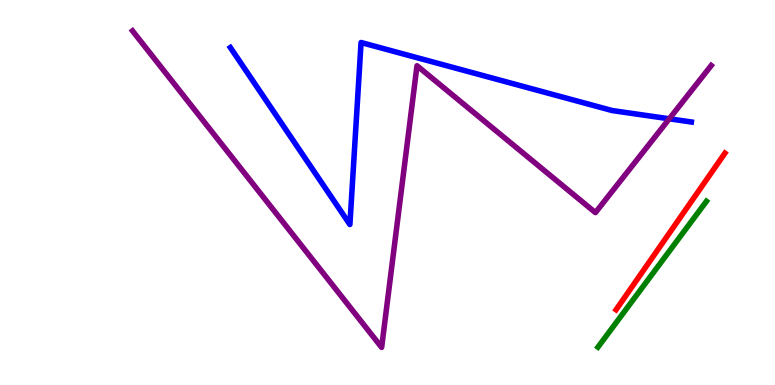[{'lines': ['blue', 'red'], 'intersections': []}, {'lines': ['green', 'red'], 'intersections': []}, {'lines': ['purple', 'red'], 'intersections': []}, {'lines': ['blue', 'green'], 'intersections': []}, {'lines': ['blue', 'purple'], 'intersections': [{'x': 8.64, 'y': 6.91}]}, {'lines': ['green', 'purple'], 'intersections': []}]